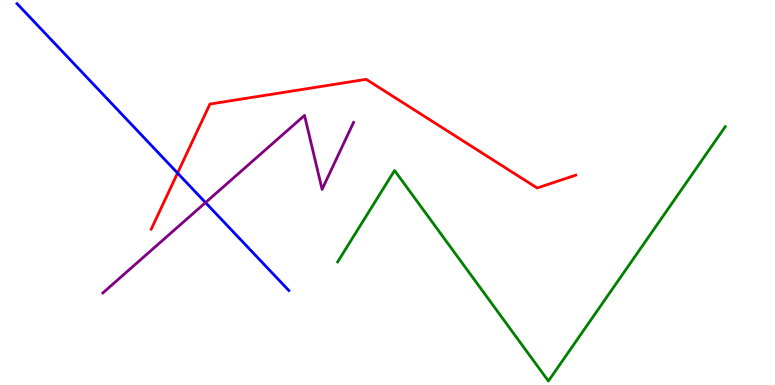[{'lines': ['blue', 'red'], 'intersections': [{'x': 2.29, 'y': 5.5}]}, {'lines': ['green', 'red'], 'intersections': []}, {'lines': ['purple', 'red'], 'intersections': []}, {'lines': ['blue', 'green'], 'intersections': []}, {'lines': ['blue', 'purple'], 'intersections': [{'x': 2.65, 'y': 4.74}]}, {'lines': ['green', 'purple'], 'intersections': []}]